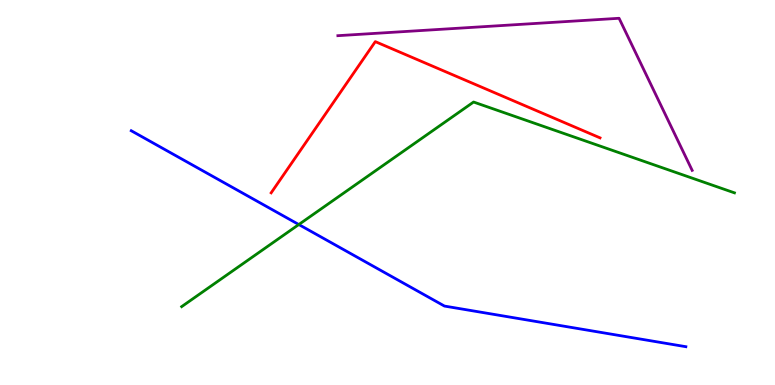[{'lines': ['blue', 'red'], 'intersections': []}, {'lines': ['green', 'red'], 'intersections': []}, {'lines': ['purple', 'red'], 'intersections': []}, {'lines': ['blue', 'green'], 'intersections': [{'x': 3.86, 'y': 4.17}]}, {'lines': ['blue', 'purple'], 'intersections': []}, {'lines': ['green', 'purple'], 'intersections': []}]